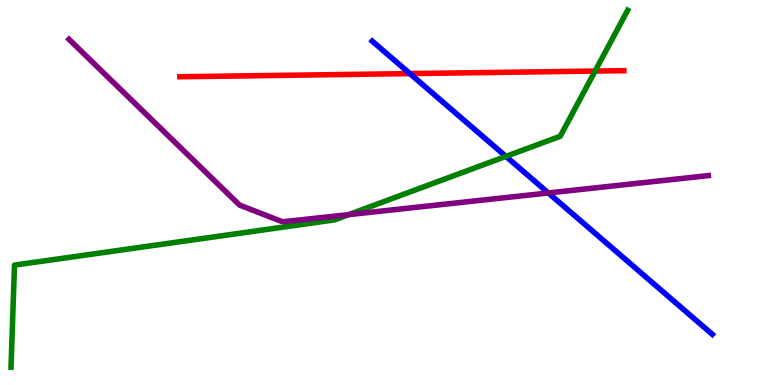[{'lines': ['blue', 'red'], 'intersections': [{'x': 5.29, 'y': 8.09}]}, {'lines': ['green', 'red'], 'intersections': [{'x': 7.68, 'y': 8.15}]}, {'lines': ['purple', 'red'], 'intersections': []}, {'lines': ['blue', 'green'], 'intersections': [{'x': 6.53, 'y': 5.94}]}, {'lines': ['blue', 'purple'], 'intersections': [{'x': 7.08, 'y': 4.99}]}, {'lines': ['green', 'purple'], 'intersections': [{'x': 4.5, 'y': 4.43}]}]